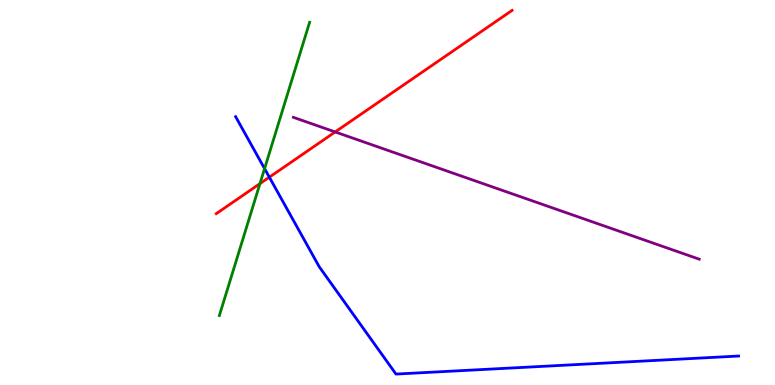[{'lines': ['blue', 'red'], 'intersections': [{'x': 3.48, 'y': 5.4}]}, {'lines': ['green', 'red'], 'intersections': [{'x': 3.35, 'y': 5.23}]}, {'lines': ['purple', 'red'], 'intersections': [{'x': 4.32, 'y': 6.57}]}, {'lines': ['blue', 'green'], 'intersections': [{'x': 3.41, 'y': 5.62}]}, {'lines': ['blue', 'purple'], 'intersections': []}, {'lines': ['green', 'purple'], 'intersections': []}]